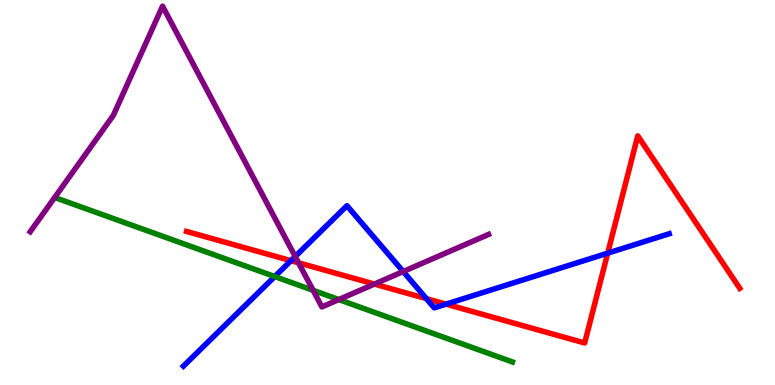[{'lines': ['blue', 'red'], 'intersections': [{'x': 3.75, 'y': 3.23}, {'x': 5.5, 'y': 2.24}, {'x': 5.76, 'y': 2.1}, {'x': 7.84, 'y': 3.42}]}, {'lines': ['green', 'red'], 'intersections': []}, {'lines': ['purple', 'red'], 'intersections': [{'x': 3.85, 'y': 3.17}, {'x': 4.83, 'y': 2.62}]}, {'lines': ['blue', 'green'], 'intersections': [{'x': 3.55, 'y': 2.82}]}, {'lines': ['blue', 'purple'], 'intersections': [{'x': 3.81, 'y': 3.34}, {'x': 5.2, 'y': 2.95}]}, {'lines': ['green', 'purple'], 'intersections': [{'x': 4.04, 'y': 2.46}, {'x': 4.37, 'y': 2.22}]}]